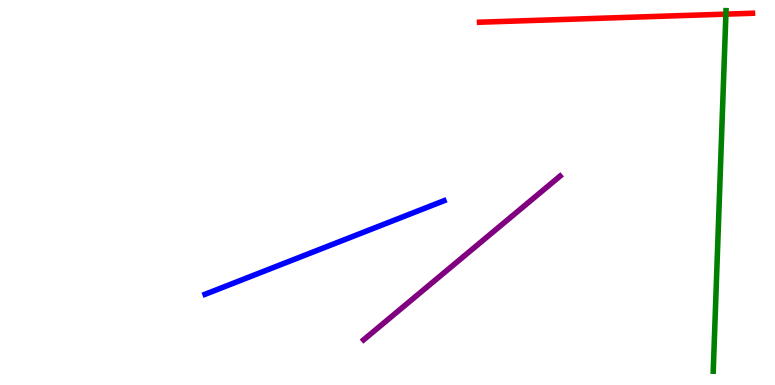[{'lines': ['blue', 'red'], 'intersections': []}, {'lines': ['green', 'red'], 'intersections': [{'x': 9.37, 'y': 9.63}]}, {'lines': ['purple', 'red'], 'intersections': []}, {'lines': ['blue', 'green'], 'intersections': []}, {'lines': ['blue', 'purple'], 'intersections': []}, {'lines': ['green', 'purple'], 'intersections': []}]